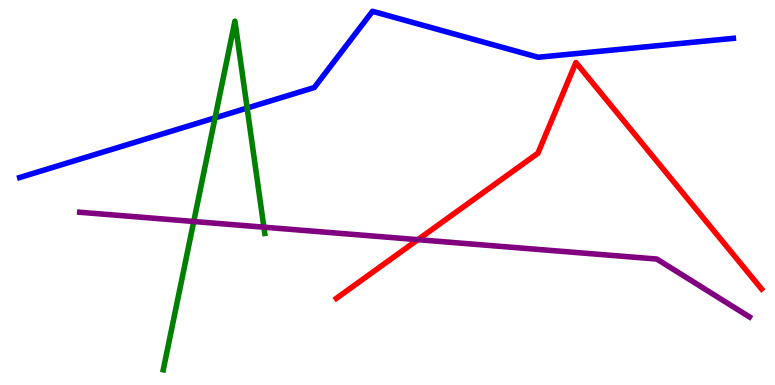[{'lines': ['blue', 'red'], 'intersections': []}, {'lines': ['green', 'red'], 'intersections': []}, {'lines': ['purple', 'red'], 'intersections': [{'x': 5.39, 'y': 3.77}]}, {'lines': ['blue', 'green'], 'intersections': [{'x': 2.77, 'y': 6.94}, {'x': 3.19, 'y': 7.19}]}, {'lines': ['blue', 'purple'], 'intersections': []}, {'lines': ['green', 'purple'], 'intersections': [{'x': 2.5, 'y': 4.25}, {'x': 3.4, 'y': 4.1}]}]